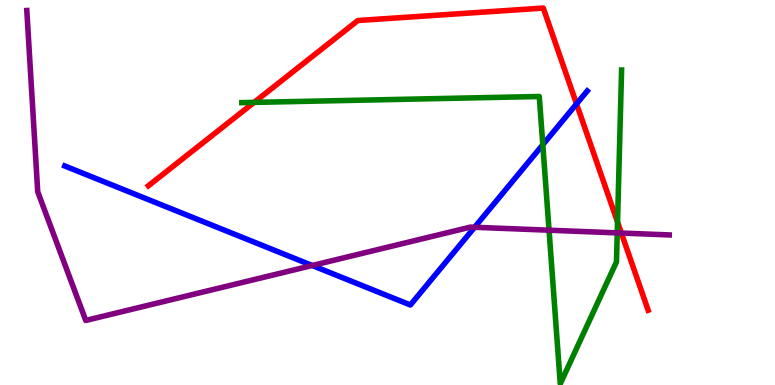[{'lines': ['blue', 'red'], 'intersections': [{'x': 7.44, 'y': 7.3}]}, {'lines': ['green', 'red'], 'intersections': [{'x': 3.28, 'y': 7.34}, {'x': 7.97, 'y': 4.23}]}, {'lines': ['purple', 'red'], 'intersections': [{'x': 8.02, 'y': 3.95}]}, {'lines': ['blue', 'green'], 'intersections': [{'x': 7.0, 'y': 6.24}]}, {'lines': ['blue', 'purple'], 'intersections': [{'x': 4.03, 'y': 3.1}, {'x': 6.12, 'y': 4.1}]}, {'lines': ['green', 'purple'], 'intersections': [{'x': 7.08, 'y': 4.02}, {'x': 7.96, 'y': 3.95}]}]